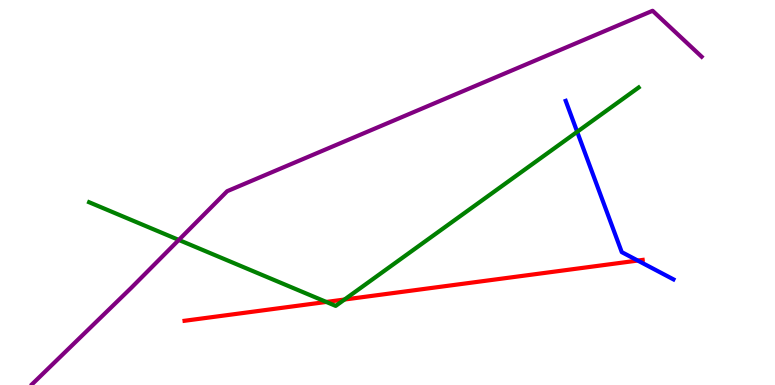[{'lines': ['blue', 'red'], 'intersections': [{'x': 8.23, 'y': 3.23}]}, {'lines': ['green', 'red'], 'intersections': [{'x': 4.21, 'y': 2.16}, {'x': 4.45, 'y': 2.22}]}, {'lines': ['purple', 'red'], 'intersections': []}, {'lines': ['blue', 'green'], 'intersections': [{'x': 7.45, 'y': 6.58}]}, {'lines': ['blue', 'purple'], 'intersections': []}, {'lines': ['green', 'purple'], 'intersections': [{'x': 2.31, 'y': 3.77}]}]